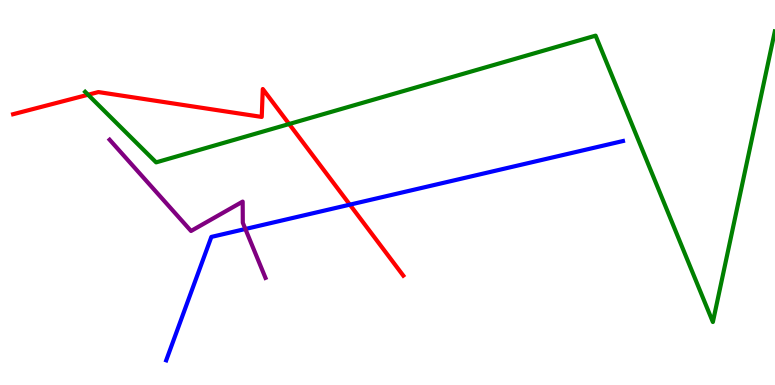[{'lines': ['blue', 'red'], 'intersections': [{'x': 4.51, 'y': 4.68}]}, {'lines': ['green', 'red'], 'intersections': [{'x': 1.14, 'y': 7.54}, {'x': 3.73, 'y': 6.78}]}, {'lines': ['purple', 'red'], 'intersections': []}, {'lines': ['blue', 'green'], 'intersections': []}, {'lines': ['blue', 'purple'], 'intersections': [{'x': 3.17, 'y': 4.05}]}, {'lines': ['green', 'purple'], 'intersections': []}]